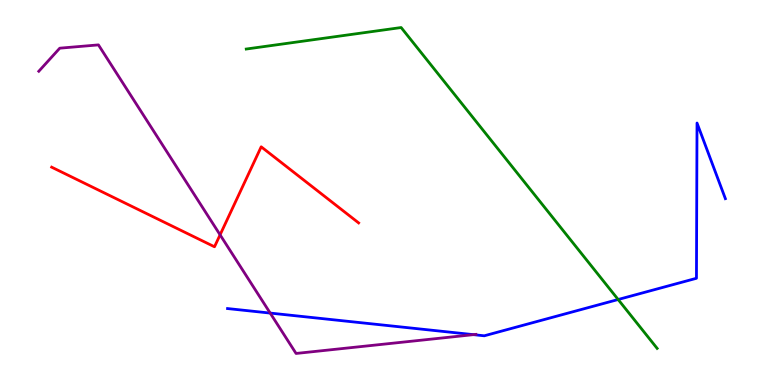[{'lines': ['blue', 'red'], 'intersections': []}, {'lines': ['green', 'red'], 'intersections': []}, {'lines': ['purple', 'red'], 'intersections': [{'x': 2.84, 'y': 3.9}]}, {'lines': ['blue', 'green'], 'intersections': [{'x': 7.98, 'y': 2.22}]}, {'lines': ['blue', 'purple'], 'intersections': [{'x': 3.49, 'y': 1.87}, {'x': 6.11, 'y': 1.31}]}, {'lines': ['green', 'purple'], 'intersections': []}]